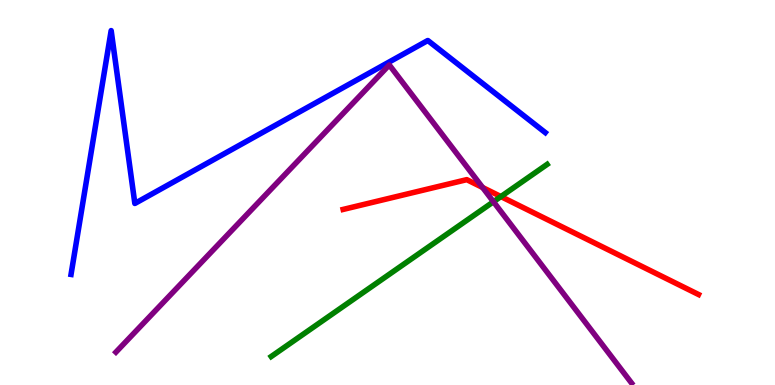[{'lines': ['blue', 'red'], 'intersections': []}, {'lines': ['green', 'red'], 'intersections': [{'x': 6.46, 'y': 4.89}]}, {'lines': ['purple', 'red'], 'intersections': [{'x': 6.23, 'y': 5.13}]}, {'lines': ['blue', 'green'], 'intersections': []}, {'lines': ['blue', 'purple'], 'intersections': []}, {'lines': ['green', 'purple'], 'intersections': [{'x': 6.37, 'y': 4.76}]}]